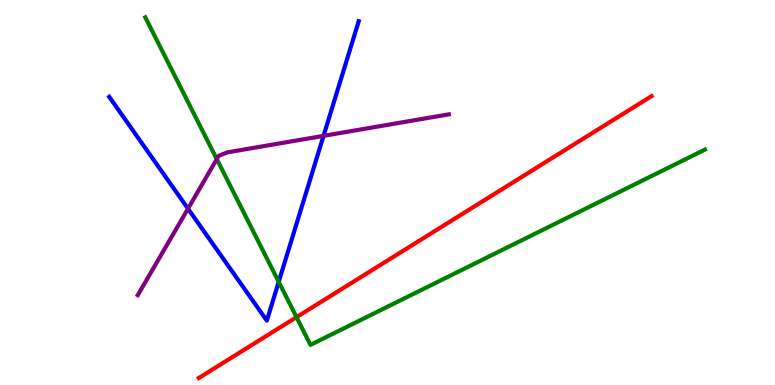[{'lines': ['blue', 'red'], 'intersections': []}, {'lines': ['green', 'red'], 'intersections': [{'x': 3.83, 'y': 1.76}]}, {'lines': ['purple', 'red'], 'intersections': []}, {'lines': ['blue', 'green'], 'intersections': [{'x': 3.6, 'y': 2.68}]}, {'lines': ['blue', 'purple'], 'intersections': [{'x': 2.43, 'y': 4.58}, {'x': 4.17, 'y': 6.47}]}, {'lines': ['green', 'purple'], 'intersections': [{'x': 2.8, 'y': 5.87}]}]